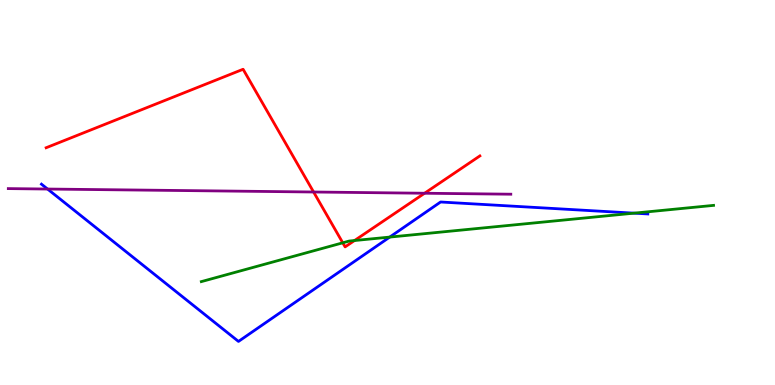[{'lines': ['blue', 'red'], 'intersections': []}, {'lines': ['green', 'red'], 'intersections': [{'x': 4.42, 'y': 3.69}, {'x': 4.57, 'y': 3.75}]}, {'lines': ['purple', 'red'], 'intersections': [{'x': 4.05, 'y': 5.01}, {'x': 5.48, 'y': 4.98}]}, {'lines': ['blue', 'green'], 'intersections': [{'x': 5.03, 'y': 3.84}, {'x': 8.18, 'y': 4.46}]}, {'lines': ['blue', 'purple'], 'intersections': [{'x': 0.614, 'y': 5.09}]}, {'lines': ['green', 'purple'], 'intersections': []}]